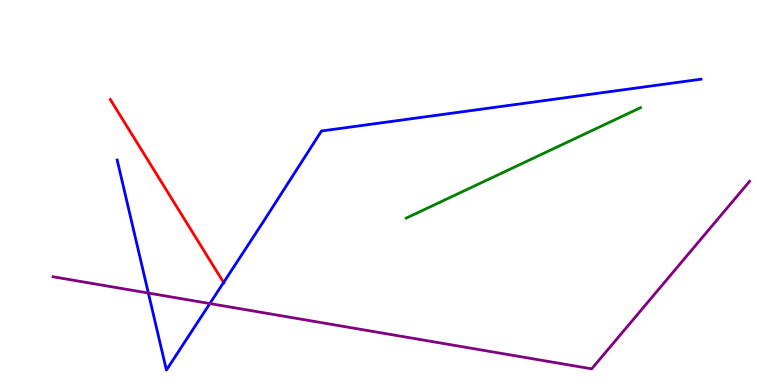[{'lines': ['blue', 'red'], 'intersections': [{'x': 2.89, 'y': 2.66}]}, {'lines': ['green', 'red'], 'intersections': []}, {'lines': ['purple', 'red'], 'intersections': []}, {'lines': ['blue', 'green'], 'intersections': []}, {'lines': ['blue', 'purple'], 'intersections': [{'x': 1.91, 'y': 2.39}, {'x': 2.71, 'y': 2.12}]}, {'lines': ['green', 'purple'], 'intersections': []}]